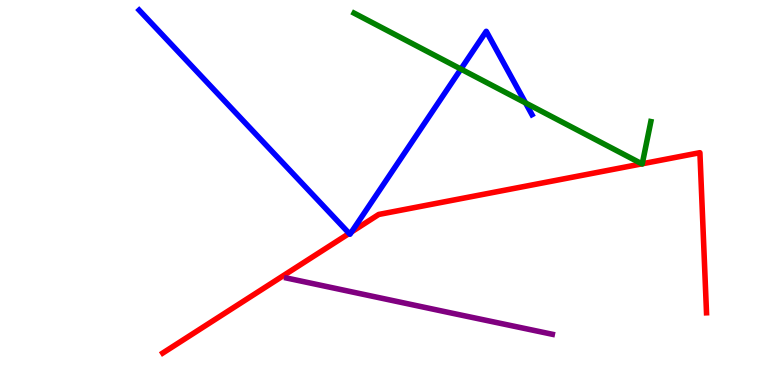[{'lines': ['blue', 'red'], 'intersections': [{'x': 4.51, 'y': 3.94}, {'x': 4.54, 'y': 3.98}]}, {'lines': ['green', 'red'], 'intersections': [{'x': 8.28, 'y': 5.74}, {'x': 8.29, 'y': 5.75}]}, {'lines': ['purple', 'red'], 'intersections': []}, {'lines': ['blue', 'green'], 'intersections': [{'x': 5.95, 'y': 8.21}, {'x': 6.78, 'y': 7.33}]}, {'lines': ['blue', 'purple'], 'intersections': []}, {'lines': ['green', 'purple'], 'intersections': []}]